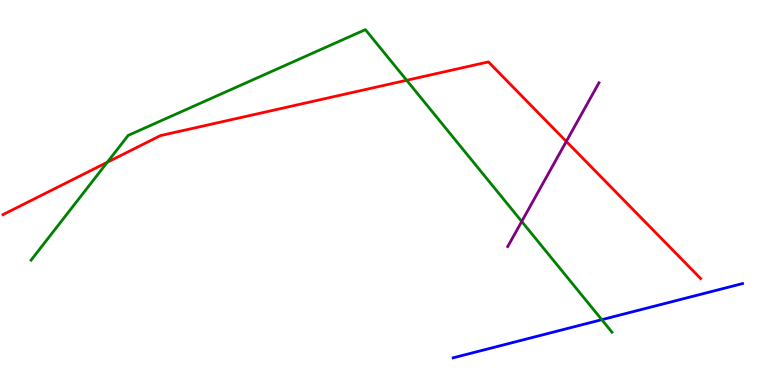[{'lines': ['blue', 'red'], 'intersections': []}, {'lines': ['green', 'red'], 'intersections': [{'x': 1.38, 'y': 5.79}, {'x': 5.25, 'y': 7.91}]}, {'lines': ['purple', 'red'], 'intersections': [{'x': 7.31, 'y': 6.33}]}, {'lines': ['blue', 'green'], 'intersections': [{'x': 7.76, 'y': 1.7}]}, {'lines': ['blue', 'purple'], 'intersections': []}, {'lines': ['green', 'purple'], 'intersections': [{'x': 6.73, 'y': 4.25}]}]